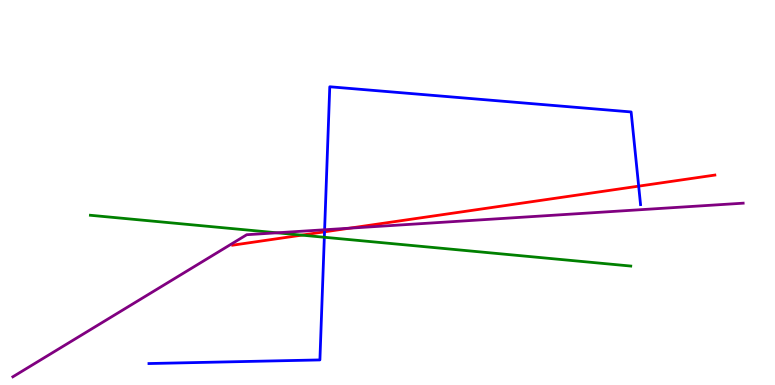[{'lines': ['blue', 'red'], 'intersections': [{'x': 4.19, 'y': 3.98}, {'x': 8.24, 'y': 5.16}]}, {'lines': ['green', 'red'], 'intersections': [{'x': 3.89, 'y': 3.89}]}, {'lines': ['purple', 'red'], 'intersections': [{'x': 4.51, 'y': 4.07}]}, {'lines': ['blue', 'green'], 'intersections': [{'x': 4.18, 'y': 3.84}]}, {'lines': ['blue', 'purple'], 'intersections': [{'x': 4.19, 'y': 4.03}]}, {'lines': ['green', 'purple'], 'intersections': [{'x': 3.57, 'y': 3.95}]}]